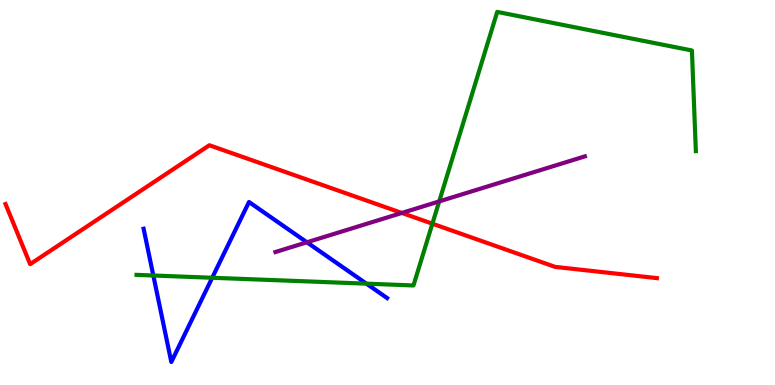[{'lines': ['blue', 'red'], 'intersections': []}, {'lines': ['green', 'red'], 'intersections': [{'x': 5.58, 'y': 4.19}]}, {'lines': ['purple', 'red'], 'intersections': [{'x': 5.18, 'y': 4.47}]}, {'lines': ['blue', 'green'], 'intersections': [{'x': 1.98, 'y': 2.84}, {'x': 2.74, 'y': 2.79}, {'x': 4.73, 'y': 2.63}]}, {'lines': ['blue', 'purple'], 'intersections': [{'x': 3.96, 'y': 3.71}]}, {'lines': ['green', 'purple'], 'intersections': [{'x': 5.67, 'y': 4.77}]}]